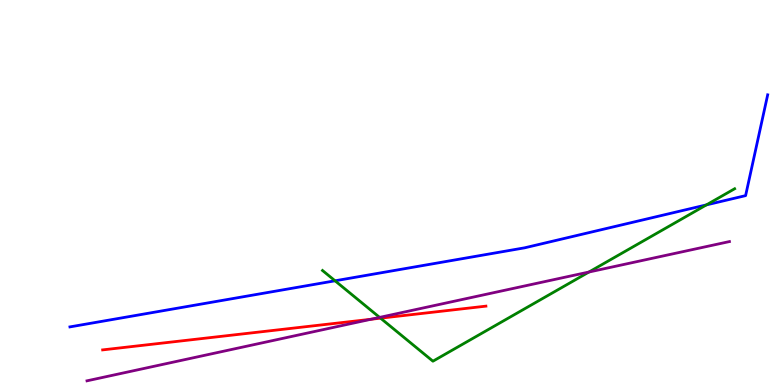[{'lines': ['blue', 'red'], 'intersections': []}, {'lines': ['green', 'red'], 'intersections': [{'x': 4.91, 'y': 1.74}]}, {'lines': ['purple', 'red'], 'intersections': [{'x': 4.79, 'y': 1.71}]}, {'lines': ['blue', 'green'], 'intersections': [{'x': 4.32, 'y': 2.71}, {'x': 9.12, 'y': 4.68}]}, {'lines': ['blue', 'purple'], 'intersections': []}, {'lines': ['green', 'purple'], 'intersections': [{'x': 4.9, 'y': 1.76}, {'x': 7.6, 'y': 2.93}]}]